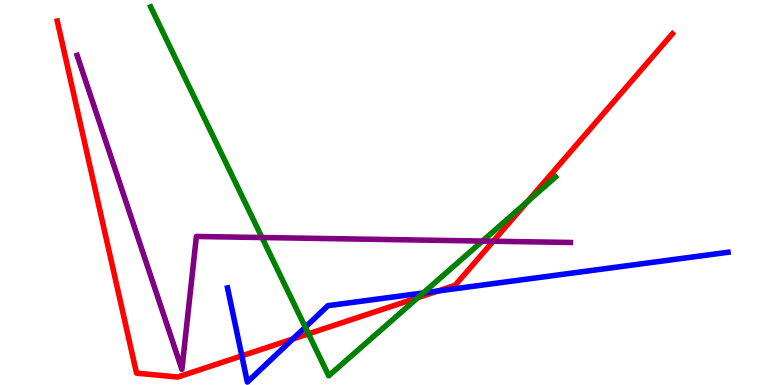[{'lines': ['blue', 'red'], 'intersections': [{'x': 3.12, 'y': 0.757}, {'x': 3.78, 'y': 1.19}, {'x': 5.65, 'y': 2.44}]}, {'lines': ['green', 'red'], 'intersections': [{'x': 3.98, 'y': 1.33}, {'x': 5.39, 'y': 2.27}, {'x': 6.8, 'y': 4.76}]}, {'lines': ['purple', 'red'], 'intersections': [{'x': 6.36, 'y': 3.73}]}, {'lines': ['blue', 'green'], 'intersections': [{'x': 3.94, 'y': 1.5}, {'x': 5.46, 'y': 2.39}]}, {'lines': ['blue', 'purple'], 'intersections': []}, {'lines': ['green', 'purple'], 'intersections': [{'x': 3.38, 'y': 3.83}, {'x': 6.23, 'y': 3.74}]}]